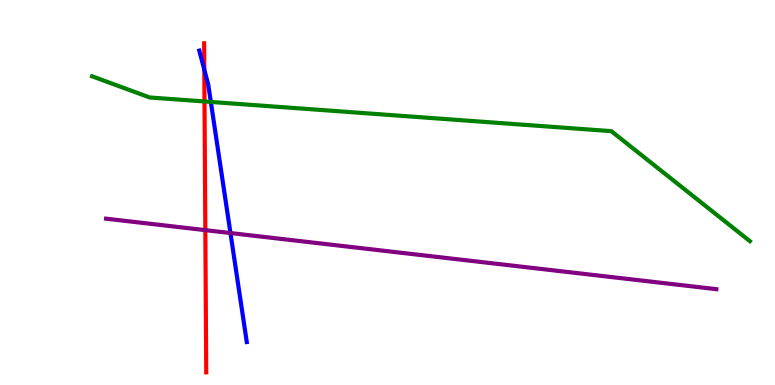[{'lines': ['blue', 'red'], 'intersections': [{'x': 2.64, 'y': 8.19}]}, {'lines': ['green', 'red'], 'intersections': [{'x': 2.64, 'y': 7.36}]}, {'lines': ['purple', 'red'], 'intersections': [{'x': 2.65, 'y': 4.02}]}, {'lines': ['blue', 'green'], 'intersections': [{'x': 2.72, 'y': 7.35}]}, {'lines': ['blue', 'purple'], 'intersections': [{'x': 2.97, 'y': 3.95}]}, {'lines': ['green', 'purple'], 'intersections': []}]